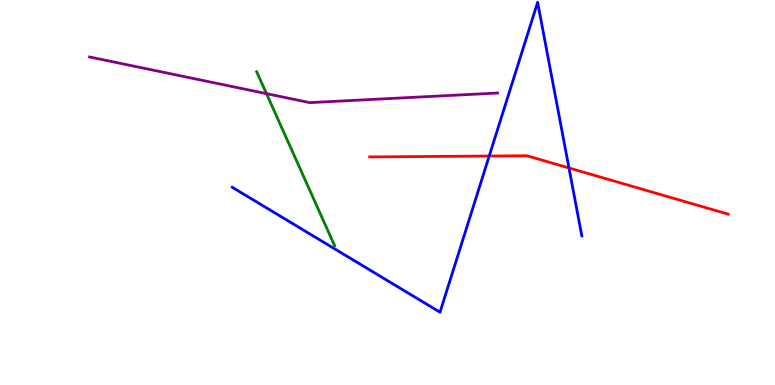[{'lines': ['blue', 'red'], 'intersections': [{'x': 6.31, 'y': 5.95}, {'x': 7.34, 'y': 5.64}]}, {'lines': ['green', 'red'], 'intersections': []}, {'lines': ['purple', 'red'], 'intersections': []}, {'lines': ['blue', 'green'], 'intersections': []}, {'lines': ['blue', 'purple'], 'intersections': []}, {'lines': ['green', 'purple'], 'intersections': [{'x': 3.44, 'y': 7.57}]}]